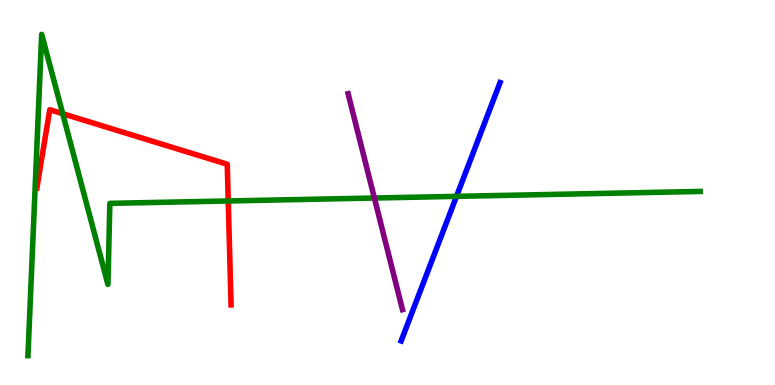[{'lines': ['blue', 'red'], 'intersections': []}, {'lines': ['green', 'red'], 'intersections': [{'x': 0.809, 'y': 7.05}, {'x': 2.95, 'y': 4.78}]}, {'lines': ['purple', 'red'], 'intersections': []}, {'lines': ['blue', 'green'], 'intersections': [{'x': 5.89, 'y': 4.9}]}, {'lines': ['blue', 'purple'], 'intersections': []}, {'lines': ['green', 'purple'], 'intersections': [{'x': 4.83, 'y': 4.86}]}]